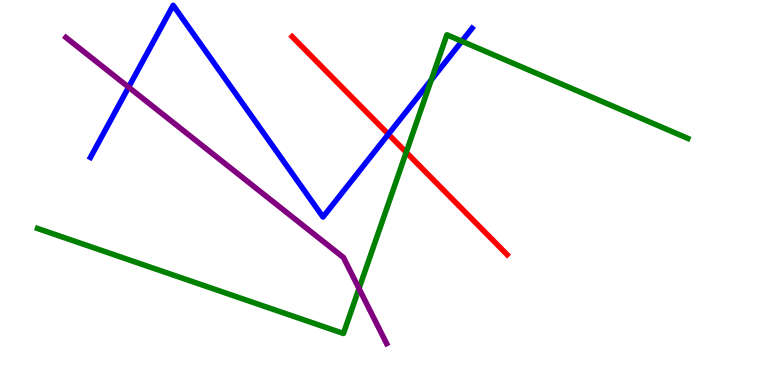[{'lines': ['blue', 'red'], 'intersections': [{'x': 5.01, 'y': 6.51}]}, {'lines': ['green', 'red'], 'intersections': [{'x': 5.24, 'y': 6.04}]}, {'lines': ['purple', 'red'], 'intersections': []}, {'lines': ['blue', 'green'], 'intersections': [{'x': 5.56, 'y': 7.92}, {'x': 5.96, 'y': 8.93}]}, {'lines': ['blue', 'purple'], 'intersections': [{'x': 1.66, 'y': 7.74}]}, {'lines': ['green', 'purple'], 'intersections': [{'x': 4.63, 'y': 2.51}]}]